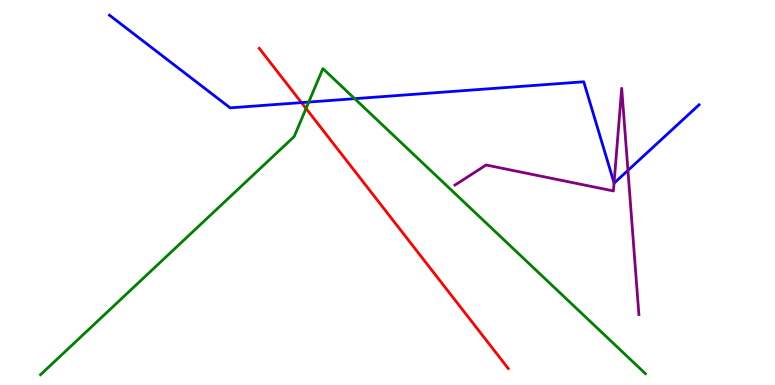[{'lines': ['blue', 'red'], 'intersections': [{'x': 3.89, 'y': 7.34}]}, {'lines': ['green', 'red'], 'intersections': [{'x': 3.95, 'y': 7.18}]}, {'lines': ['purple', 'red'], 'intersections': []}, {'lines': ['blue', 'green'], 'intersections': [{'x': 3.98, 'y': 7.35}, {'x': 4.58, 'y': 7.44}]}, {'lines': ['blue', 'purple'], 'intersections': [{'x': 7.92, 'y': 5.25}, {'x': 8.1, 'y': 5.57}]}, {'lines': ['green', 'purple'], 'intersections': []}]